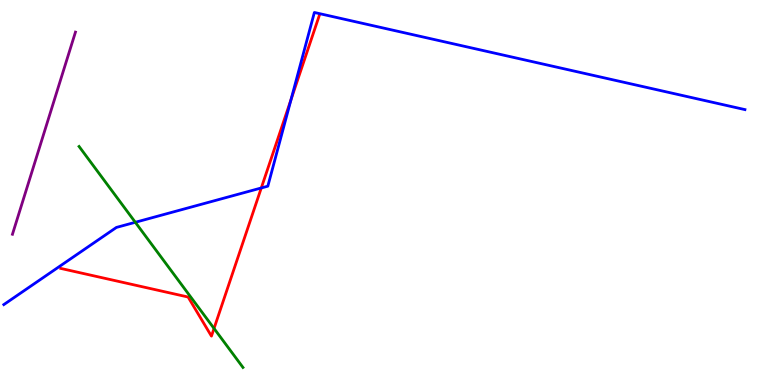[{'lines': ['blue', 'red'], 'intersections': [{'x': 3.37, 'y': 5.12}, {'x': 3.76, 'y': 7.42}]}, {'lines': ['green', 'red'], 'intersections': [{'x': 2.76, 'y': 1.47}]}, {'lines': ['purple', 'red'], 'intersections': []}, {'lines': ['blue', 'green'], 'intersections': [{'x': 1.75, 'y': 4.23}]}, {'lines': ['blue', 'purple'], 'intersections': []}, {'lines': ['green', 'purple'], 'intersections': []}]